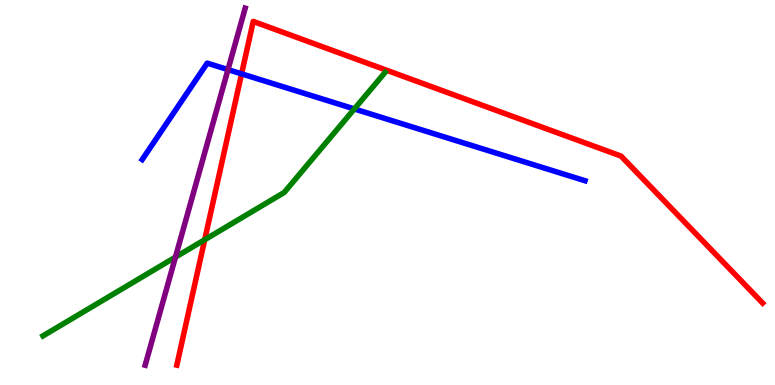[{'lines': ['blue', 'red'], 'intersections': [{'x': 3.12, 'y': 8.08}]}, {'lines': ['green', 'red'], 'intersections': [{'x': 2.64, 'y': 3.77}]}, {'lines': ['purple', 'red'], 'intersections': []}, {'lines': ['blue', 'green'], 'intersections': [{'x': 4.57, 'y': 7.17}]}, {'lines': ['blue', 'purple'], 'intersections': [{'x': 2.94, 'y': 8.19}]}, {'lines': ['green', 'purple'], 'intersections': [{'x': 2.26, 'y': 3.32}]}]